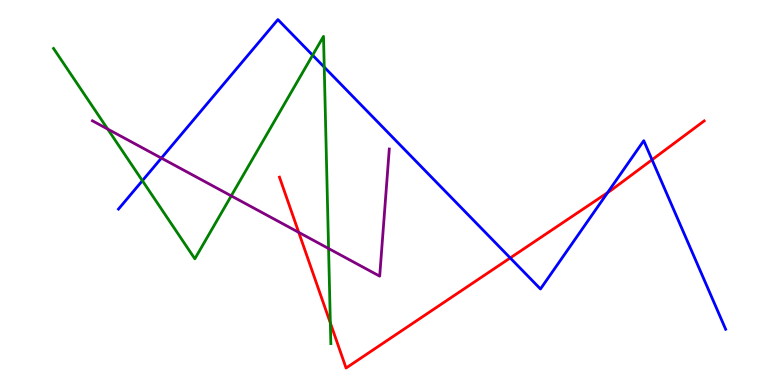[{'lines': ['blue', 'red'], 'intersections': [{'x': 6.58, 'y': 3.3}, {'x': 7.84, 'y': 5.0}, {'x': 8.41, 'y': 5.85}]}, {'lines': ['green', 'red'], 'intersections': [{'x': 4.26, 'y': 1.61}]}, {'lines': ['purple', 'red'], 'intersections': [{'x': 3.85, 'y': 3.96}]}, {'lines': ['blue', 'green'], 'intersections': [{'x': 1.84, 'y': 5.31}, {'x': 4.03, 'y': 8.57}, {'x': 4.18, 'y': 8.26}]}, {'lines': ['blue', 'purple'], 'intersections': [{'x': 2.08, 'y': 5.89}]}, {'lines': ['green', 'purple'], 'intersections': [{'x': 1.39, 'y': 6.65}, {'x': 2.98, 'y': 4.91}, {'x': 4.24, 'y': 3.55}]}]